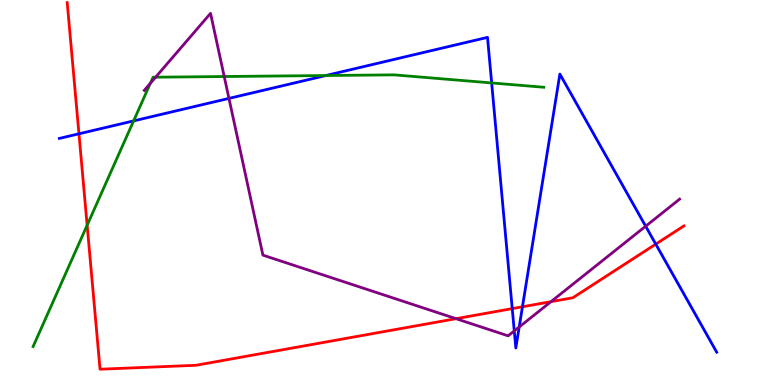[{'lines': ['blue', 'red'], 'intersections': [{'x': 1.02, 'y': 6.52}, {'x': 6.61, 'y': 1.98}, {'x': 6.74, 'y': 2.03}, {'x': 8.46, 'y': 3.66}]}, {'lines': ['green', 'red'], 'intersections': [{'x': 1.12, 'y': 4.15}]}, {'lines': ['purple', 'red'], 'intersections': [{'x': 5.88, 'y': 1.72}, {'x': 7.11, 'y': 2.16}]}, {'lines': ['blue', 'green'], 'intersections': [{'x': 1.72, 'y': 6.86}, {'x': 4.2, 'y': 8.04}, {'x': 6.34, 'y': 7.85}]}, {'lines': ['blue', 'purple'], 'intersections': [{'x': 2.95, 'y': 7.44}, {'x': 6.64, 'y': 1.4}, {'x': 6.7, 'y': 1.51}, {'x': 8.33, 'y': 4.12}]}, {'lines': ['green', 'purple'], 'intersections': [{'x': 1.94, 'y': 7.84}, {'x': 2.01, 'y': 7.99}, {'x': 2.89, 'y': 8.01}]}]